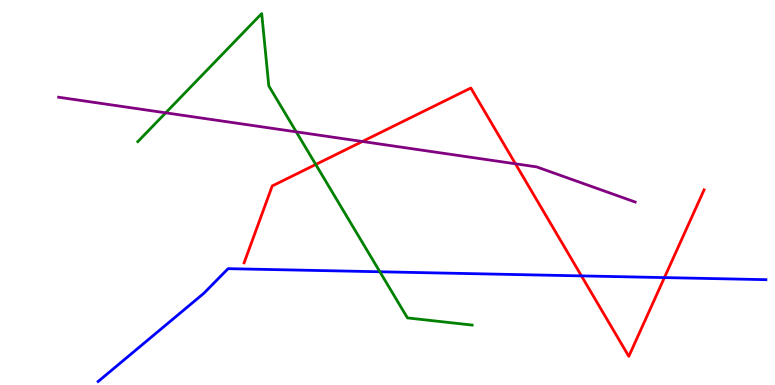[{'lines': ['blue', 'red'], 'intersections': [{'x': 7.5, 'y': 2.83}, {'x': 8.57, 'y': 2.79}]}, {'lines': ['green', 'red'], 'intersections': [{'x': 4.07, 'y': 5.73}]}, {'lines': ['purple', 'red'], 'intersections': [{'x': 4.68, 'y': 6.32}, {'x': 6.65, 'y': 5.75}]}, {'lines': ['blue', 'green'], 'intersections': [{'x': 4.9, 'y': 2.94}]}, {'lines': ['blue', 'purple'], 'intersections': []}, {'lines': ['green', 'purple'], 'intersections': [{'x': 2.14, 'y': 7.07}, {'x': 3.82, 'y': 6.58}]}]